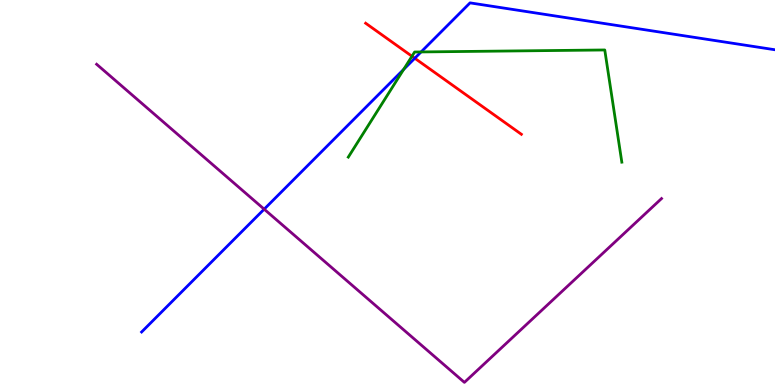[{'lines': ['blue', 'red'], 'intersections': [{'x': 5.35, 'y': 8.49}]}, {'lines': ['green', 'red'], 'intersections': [{'x': 5.32, 'y': 8.54}]}, {'lines': ['purple', 'red'], 'intersections': []}, {'lines': ['blue', 'green'], 'intersections': [{'x': 5.21, 'y': 8.2}, {'x': 5.43, 'y': 8.65}]}, {'lines': ['blue', 'purple'], 'intersections': [{'x': 3.41, 'y': 4.57}]}, {'lines': ['green', 'purple'], 'intersections': []}]